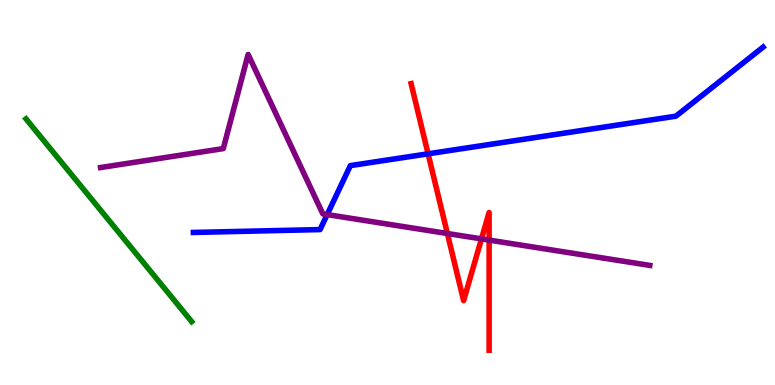[{'lines': ['blue', 'red'], 'intersections': [{'x': 5.52, 'y': 6.0}]}, {'lines': ['green', 'red'], 'intersections': []}, {'lines': ['purple', 'red'], 'intersections': [{'x': 5.77, 'y': 3.93}, {'x': 6.21, 'y': 3.8}, {'x': 6.31, 'y': 3.76}]}, {'lines': ['blue', 'green'], 'intersections': []}, {'lines': ['blue', 'purple'], 'intersections': [{'x': 4.22, 'y': 4.43}]}, {'lines': ['green', 'purple'], 'intersections': []}]